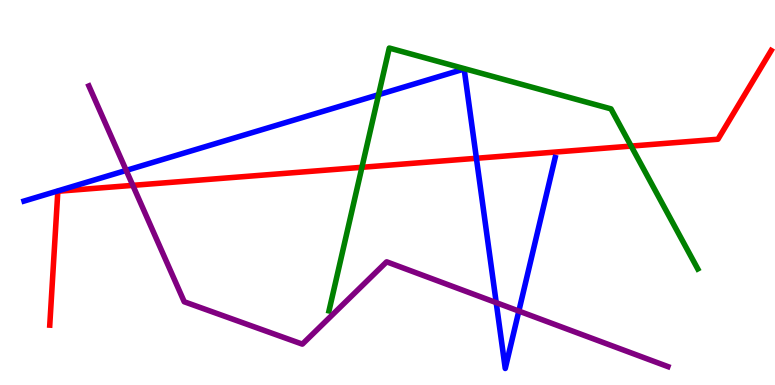[{'lines': ['blue', 'red'], 'intersections': [{'x': 6.15, 'y': 5.89}]}, {'lines': ['green', 'red'], 'intersections': [{'x': 4.67, 'y': 5.65}, {'x': 8.14, 'y': 6.21}]}, {'lines': ['purple', 'red'], 'intersections': [{'x': 1.71, 'y': 5.19}]}, {'lines': ['blue', 'green'], 'intersections': [{'x': 4.88, 'y': 7.54}]}, {'lines': ['blue', 'purple'], 'intersections': [{'x': 1.63, 'y': 5.57}, {'x': 6.4, 'y': 2.14}, {'x': 6.69, 'y': 1.92}]}, {'lines': ['green', 'purple'], 'intersections': []}]